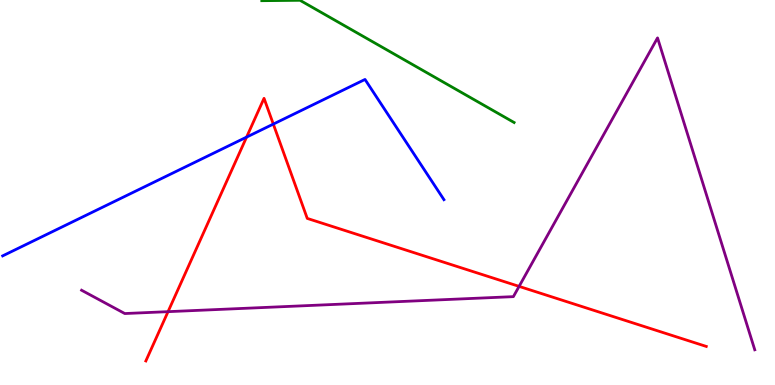[{'lines': ['blue', 'red'], 'intersections': [{'x': 3.18, 'y': 6.44}, {'x': 3.53, 'y': 6.78}]}, {'lines': ['green', 'red'], 'intersections': []}, {'lines': ['purple', 'red'], 'intersections': [{'x': 2.17, 'y': 1.9}, {'x': 6.7, 'y': 2.56}]}, {'lines': ['blue', 'green'], 'intersections': []}, {'lines': ['blue', 'purple'], 'intersections': []}, {'lines': ['green', 'purple'], 'intersections': []}]